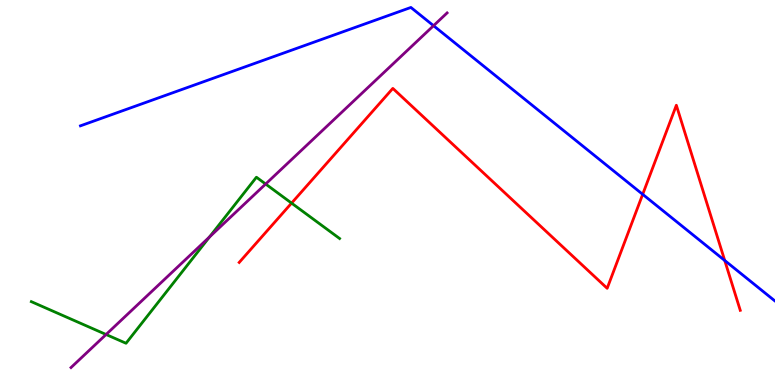[{'lines': ['blue', 'red'], 'intersections': [{'x': 8.29, 'y': 4.95}, {'x': 9.35, 'y': 3.23}]}, {'lines': ['green', 'red'], 'intersections': [{'x': 3.76, 'y': 4.72}]}, {'lines': ['purple', 'red'], 'intersections': []}, {'lines': ['blue', 'green'], 'intersections': []}, {'lines': ['blue', 'purple'], 'intersections': [{'x': 5.59, 'y': 9.33}]}, {'lines': ['green', 'purple'], 'intersections': [{'x': 1.37, 'y': 1.31}, {'x': 2.7, 'y': 3.85}, {'x': 3.43, 'y': 5.22}]}]